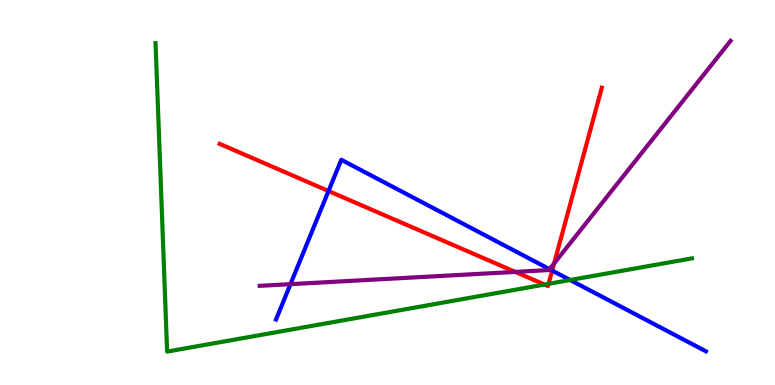[{'lines': ['blue', 'red'], 'intersections': [{'x': 4.24, 'y': 5.04}, {'x': 7.13, 'y': 2.97}]}, {'lines': ['green', 'red'], 'intersections': [{'x': 7.03, 'y': 2.61}, {'x': 7.08, 'y': 2.63}]}, {'lines': ['purple', 'red'], 'intersections': [{'x': 6.65, 'y': 2.94}, {'x': 7.15, 'y': 3.16}]}, {'lines': ['blue', 'green'], 'intersections': [{'x': 7.36, 'y': 2.73}]}, {'lines': ['blue', 'purple'], 'intersections': [{'x': 3.75, 'y': 2.62}, {'x': 7.09, 'y': 3.01}]}, {'lines': ['green', 'purple'], 'intersections': []}]